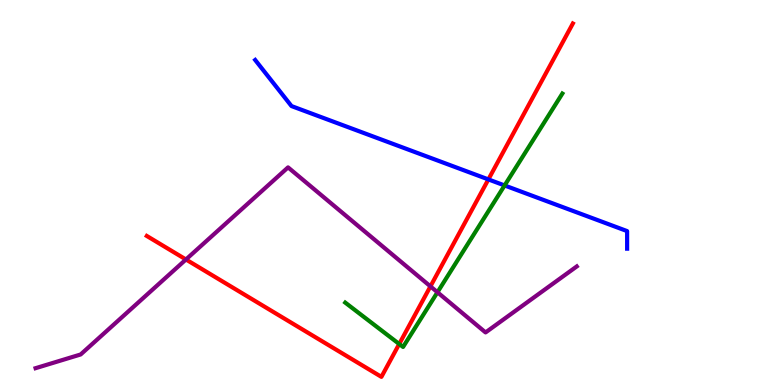[{'lines': ['blue', 'red'], 'intersections': [{'x': 6.3, 'y': 5.34}]}, {'lines': ['green', 'red'], 'intersections': [{'x': 5.15, 'y': 1.06}]}, {'lines': ['purple', 'red'], 'intersections': [{'x': 2.4, 'y': 3.26}, {'x': 5.55, 'y': 2.56}]}, {'lines': ['blue', 'green'], 'intersections': [{'x': 6.51, 'y': 5.18}]}, {'lines': ['blue', 'purple'], 'intersections': []}, {'lines': ['green', 'purple'], 'intersections': [{'x': 5.64, 'y': 2.41}]}]